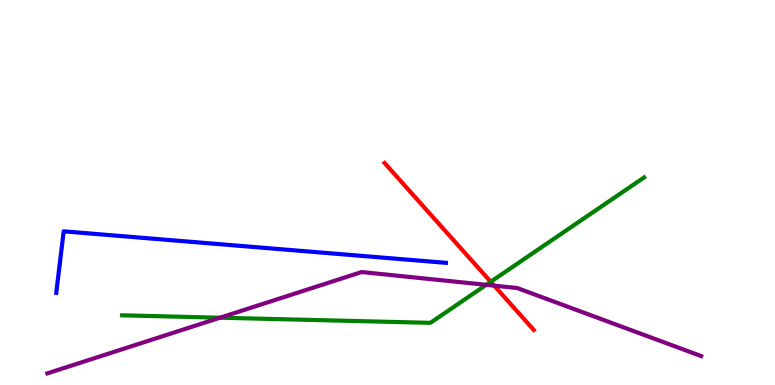[{'lines': ['blue', 'red'], 'intersections': []}, {'lines': ['green', 'red'], 'intersections': [{'x': 6.33, 'y': 2.68}]}, {'lines': ['purple', 'red'], 'intersections': [{'x': 6.38, 'y': 2.58}]}, {'lines': ['blue', 'green'], 'intersections': []}, {'lines': ['blue', 'purple'], 'intersections': []}, {'lines': ['green', 'purple'], 'intersections': [{'x': 2.84, 'y': 1.75}, {'x': 6.27, 'y': 2.6}]}]